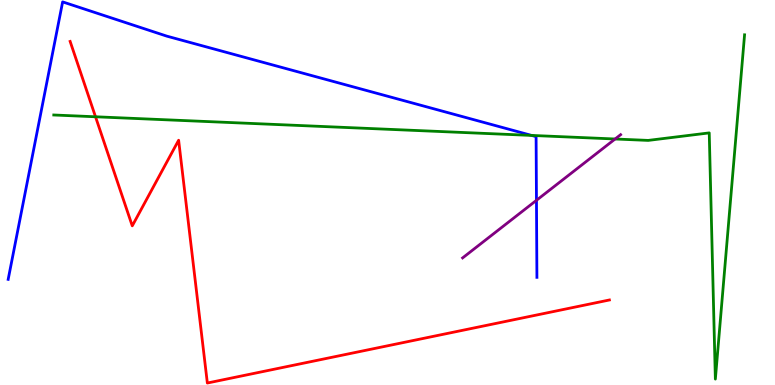[{'lines': ['blue', 'red'], 'intersections': []}, {'lines': ['green', 'red'], 'intersections': [{'x': 1.23, 'y': 6.97}]}, {'lines': ['purple', 'red'], 'intersections': []}, {'lines': ['blue', 'green'], 'intersections': [{'x': 6.86, 'y': 6.48}]}, {'lines': ['blue', 'purple'], 'intersections': [{'x': 6.92, 'y': 4.8}]}, {'lines': ['green', 'purple'], 'intersections': [{'x': 7.94, 'y': 6.39}]}]